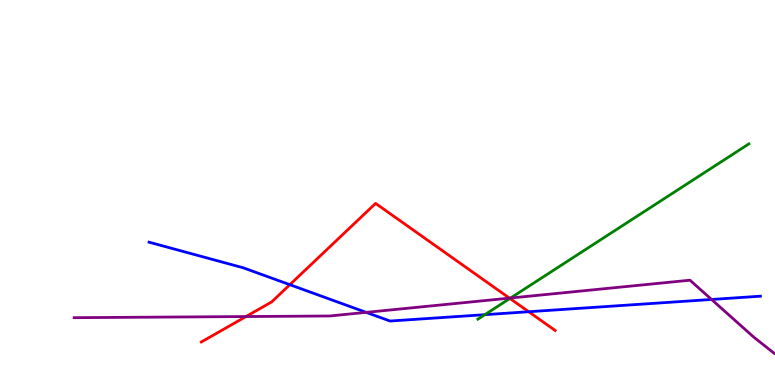[{'lines': ['blue', 'red'], 'intersections': [{'x': 3.74, 'y': 2.61}, {'x': 6.82, 'y': 1.9}]}, {'lines': ['green', 'red'], 'intersections': [{'x': 6.58, 'y': 2.25}]}, {'lines': ['purple', 'red'], 'intersections': [{'x': 3.17, 'y': 1.78}, {'x': 6.57, 'y': 2.26}]}, {'lines': ['blue', 'green'], 'intersections': [{'x': 6.26, 'y': 1.83}]}, {'lines': ['blue', 'purple'], 'intersections': [{'x': 4.72, 'y': 1.89}, {'x': 9.18, 'y': 2.22}]}, {'lines': ['green', 'purple'], 'intersections': [{'x': 6.59, 'y': 2.26}]}]